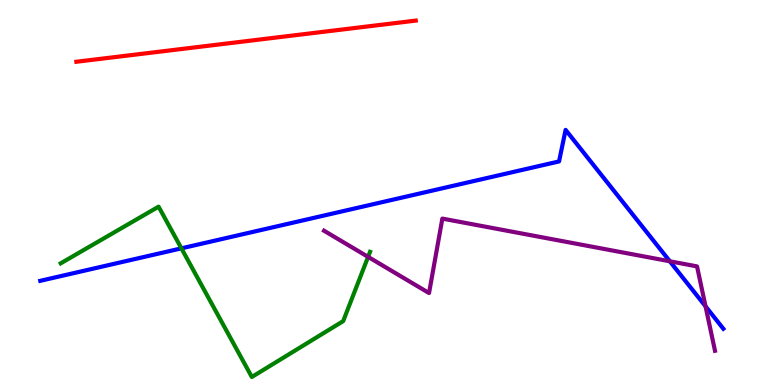[{'lines': ['blue', 'red'], 'intersections': []}, {'lines': ['green', 'red'], 'intersections': []}, {'lines': ['purple', 'red'], 'intersections': []}, {'lines': ['blue', 'green'], 'intersections': [{'x': 2.34, 'y': 3.55}]}, {'lines': ['blue', 'purple'], 'intersections': [{'x': 8.64, 'y': 3.21}, {'x': 9.1, 'y': 2.04}]}, {'lines': ['green', 'purple'], 'intersections': [{'x': 4.75, 'y': 3.33}]}]